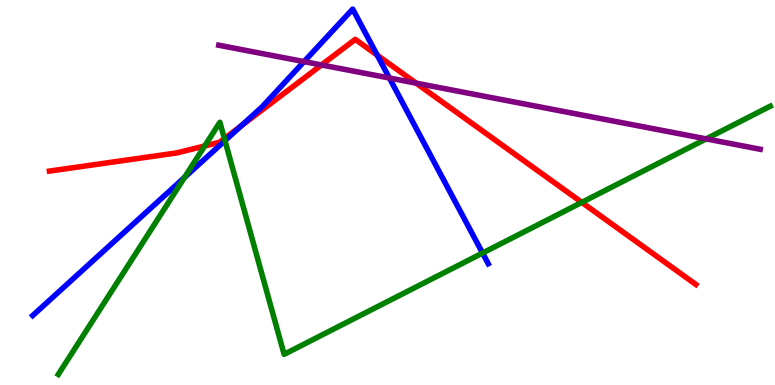[{'lines': ['blue', 'red'], 'intersections': [{'x': 3.11, 'y': 6.73}, {'x': 4.87, 'y': 8.57}]}, {'lines': ['green', 'red'], 'intersections': [{'x': 2.64, 'y': 6.21}, {'x': 2.9, 'y': 6.4}, {'x': 7.51, 'y': 4.74}]}, {'lines': ['purple', 'red'], 'intersections': [{'x': 4.15, 'y': 8.31}, {'x': 5.37, 'y': 7.84}]}, {'lines': ['blue', 'green'], 'intersections': [{'x': 2.38, 'y': 5.39}, {'x': 2.9, 'y': 6.35}, {'x': 6.23, 'y': 3.43}]}, {'lines': ['blue', 'purple'], 'intersections': [{'x': 3.92, 'y': 8.4}, {'x': 5.02, 'y': 7.97}]}, {'lines': ['green', 'purple'], 'intersections': [{'x': 9.11, 'y': 6.39}]}]